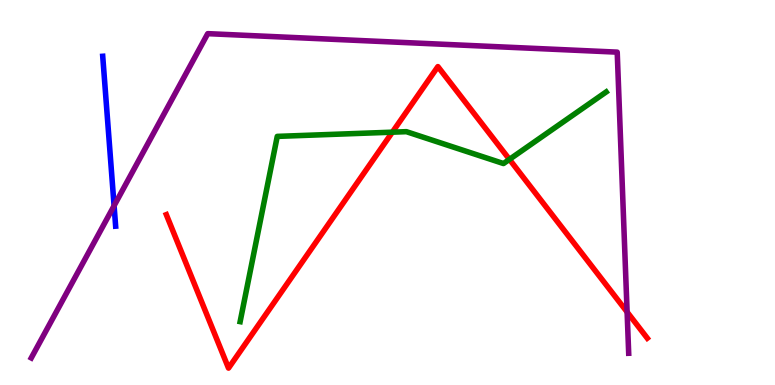[{'lines': ['blue', 'red'], 'intersections': []}, {'lines': ['green', 'red'], 'intersections': [{'x': 5.06, 'y': 6.57}, {'x': 6.57, 'y': 5.86}]}, {'lines': ['purple', 'red'], 'intersections': [{'x': 8.09, 'y': 1.9}]}, {'lines': ['blue', 'green'], 'intersections': []}, {'lines': ['blue', 'purple'], 'intersections': [{'x': 1.47, 'y': 4.66}]}, {'lines': ['green', 'purple'], 'intersections': []}]